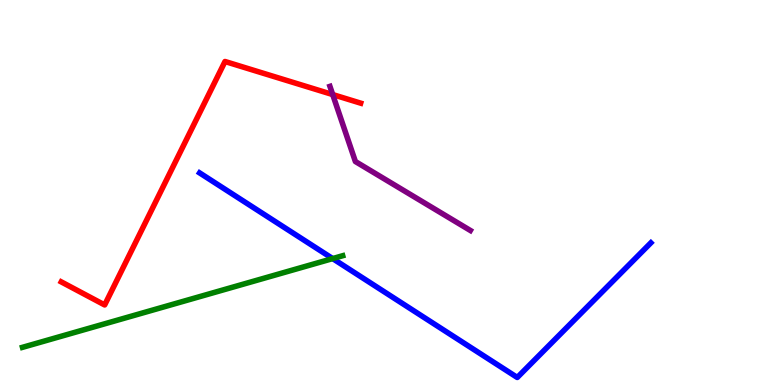[{'lines': ['blue', 'red'], 'intersections': []}, {'lines': ['green', 'red'], 'intersections': []}, {'lines': ['purple', 'red'], 'intersections': [{'x': 4.29, 'y': 7.54}]}, {'lines': ['blue', 'green'], 'intersections': [{'x': 4.29, 'y': 3.28}]}, {'lines': ['blue', 'purple'], 'intersections': []}, {'lines': ['green', 'purple'], 'intersections': []}]